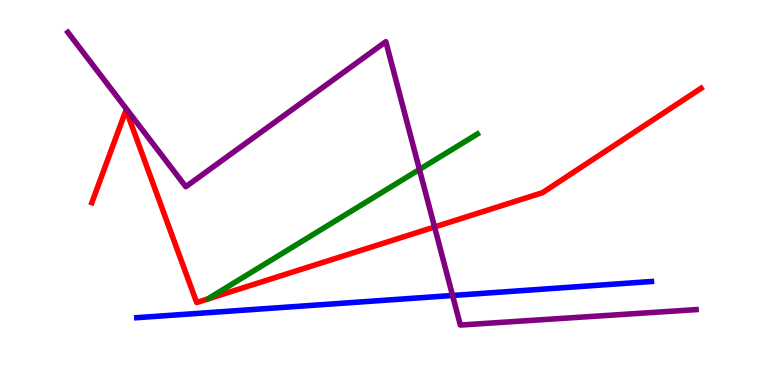[{'lines': ['blue', 'red'], 'intersections': []}, {'lines': ['green', 'red'], 'intersections': []}, {'lines': ['purple', 'red'], 'intersections': [{'x': 5.61, 'y': 4.1}]}, {'lines': ['blue', 'green'], 'intersections': []}, {'lines': ['blue', 'purple'], 'intersections': [{'x': 5.84, 'y': 2.33}]}, {'lines': ['green', 'purple'], 'intersections': [{'x': 5.41, 'y': 5.6}]}]